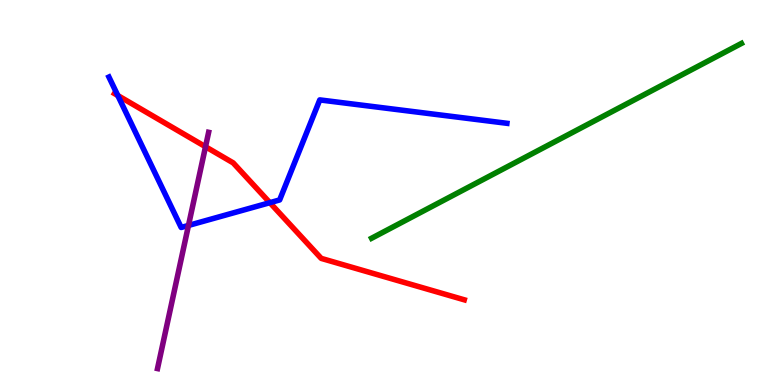[{'lines': ['blue', 'red'], 'intersections': [{'x': 1.52, 'y': 7.52}, {'x': 3.48, 'y': 4.74}]}, {'lines': ['green', 'red'], 'intersections': []}, {'lines': ['purple', 'red'], 'intersections': [{'x': 2.65, 'y': 6.19}]}, {'lines': ['blue', 'green'], 'intersections': []}, {'lines': ['blue', 'purple'], 'intersections': [{'x': 2.43, 'y': 4.14}]}, {'lines': ['green', 'purple'], 'intersections': []}]